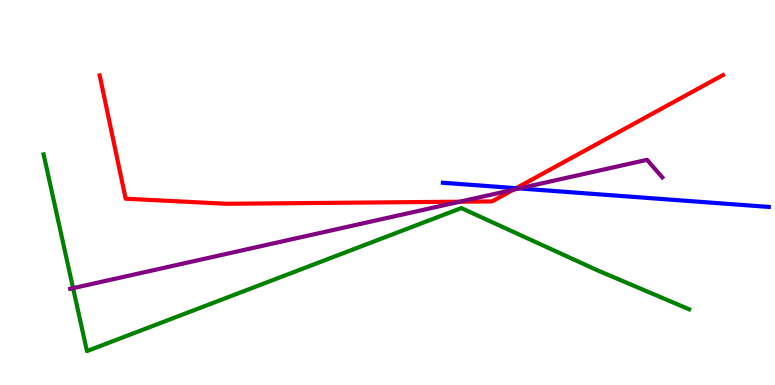[{'lines': ['blue', 'red'], 'intersections': [{'x': 6.66, 'y': 5.11}]}, {'lines': ['green', 'red'], 'intersections': []}, {'lines': ['purple', 'red'], 'intersections': [{'x': 5.93, 'y': 4.76}, {'x': 6.62, 'y': 5.07}]}, {'lines': ['blue', 'green'], 'intersections': []}, {'lines': ['blue', 'purple'], 'intersections': [{'x': 6.7, 'y': 5.11}]}, {'lines': ['green', 'purple'], 'intersections': [{'x': 0.943, 'y': 2.52}]}]